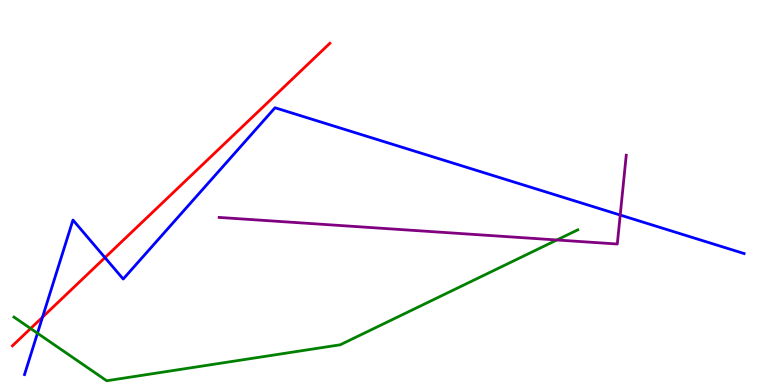[{'lines': ['blue', 'red'], 'intersections': [{'x': 0.549, 'y': 1.76}, {'x': 1.35, 'y': 3.31}]}, {'lines': ['green', 'red'], 'intersections': [{'x': 0.395, 'y': 1.47}]}, {'lines': ['purple', 'red'], 'intersections': []}, {'lines': ['blue', 'green'], 'intersections': [{'x': 0.484, 'y': 1.34}]}, {'lines': ['blue', 'purple'], 'intersections': [{'x': 8.0, 'y': 4.41}]}, {'lines': ['green', 'purple'], 'intersections': [{'x': 7.19, 'y': 3.77}]}]